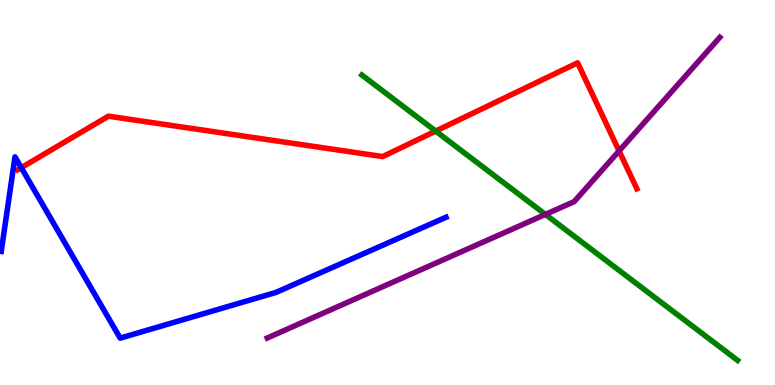[{'lines': ['blue', 'red'], 'intersections': [{'x': 0.275, 'y': 5.64}]}, {'lines': ['green', 'red'], 'intersections': [{'x': 5.62, 'y': 6.6}]}, {'lines': ['purple', 'red'], 'intersections': [{'x': 7.99, 'y': 6.08}]}, {'lines': ['blue', 'green'], 'intersections': []}, {'lines': ['blue', 'purple'], 'intersections': []}, {'lines': ['green', 'purple'], 'intersections': [{'x': 7.04, 'y': 4.43}]}]